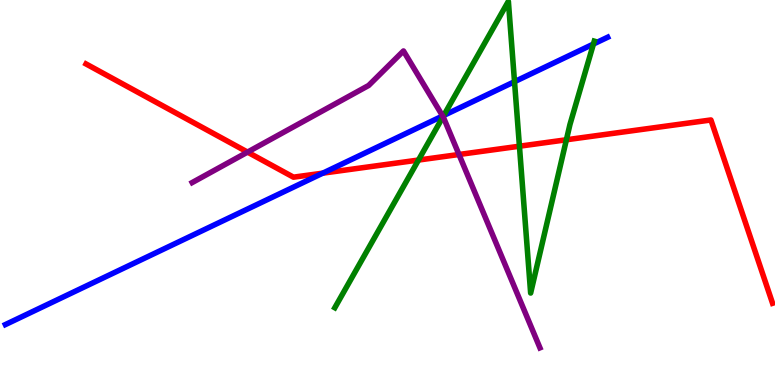[{'lines': ['blue', 'red'], 'intersections': [{'x': 4.16, 'y': 5.5}]}, {'lines': ['green', 'red'], 'intersections': [{'x': 5.4, 'y': 5.84}, {'x': 6.7, 'y': 6.2}, {'x': 7.31, 'y': 6.37}]}, {'lines': ['purple', 'red'], 'intersections': [{'x': 3.19, 'y': 6.05}, {'x': 5.92, 'y': 5.99}]}, {'lines': ['blue', 'green'], 'intersections': [{'x': 5.73, 'y': 7.0}, {'x': 6.64, 'y': 7.88}, {'x': 7.66, 'y': 8.86}]}, {'lines': ['blue', 'purple'], 'intersections': [{'x': 5.71, 'y': 6.99}]}, {'lines': ['green', 'purple'], 'intersections': [{'x': 5.72, 'y': 6.97}]}]